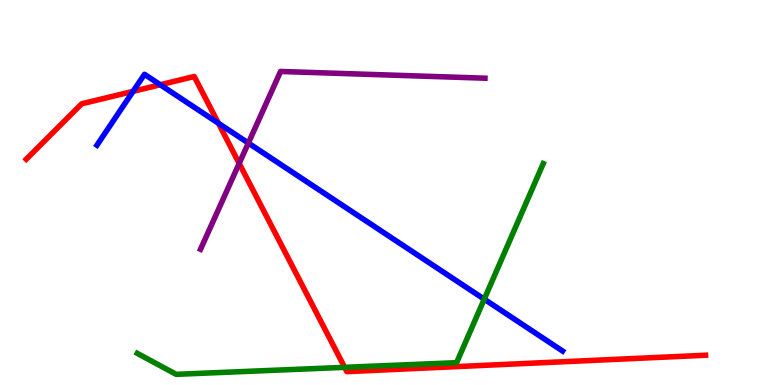[{'lines': ['blue', 'red'], 'intersections': [{'x': 1.72, 'y': 7.63}, {'x': 2.07, 'y': 7.8}, {'x': 2.82, 'y': 6.8}]}, {'lines': ['green', 'red'], 'intersections': [{'x': 4.45, 'y': 0.459}]}, {'lines': ['purple', 'red'], 'intersections': [{'x': 3.09, 'y': 5.76}]}, {'lines': ['blue', 'green'], 'intersections': [{'x': 6.25, 'y': 2.23}]}, {'lines': ['blue', 'purple'], 'intersections': [{'x': 3.2, 'y': 6.28}]}, {'lines': ['green', 'purple'], 'intersections': []}]